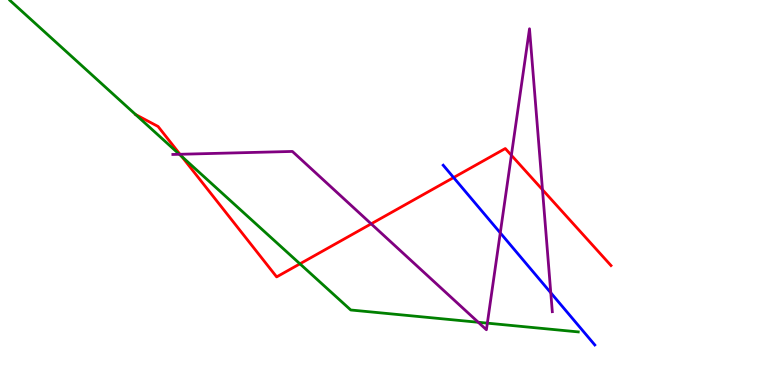[{'lines': ['blue', 'red'], 'intersections': [{'x': 5.85, 'y': 5.39}]}, {'lines': ['green', 'red'], 'intersections': [{'x': 2.34, 'y': 5.94}, {'x': 3.87, 'y': 3.15}]}, {'lines': ['purple', 'red'], 'intersections': [{'x': 2.32, 'y': 5.99}, {'x': 4.79, 'y': 4.19}, {'x': 6.6, 'y': 5.97}, {'x': 7.0, 'y': 5.07}]}, {'lines': ['blue', 'green'], 'intersections': []}, {'lines': ['blue', 'purple'], 'intersections': [{'x': 6.46, 'y': 3.95}, {'x': 7.11, 'y': 2.4}]}, {'lines': ['green', 'purple'], 'intersections': [{'x': 2.31, 'y': 5.99}, {'x': 6.17, 'y': 1.63}, {'x': 6.29, 'y': 1.61}]}]